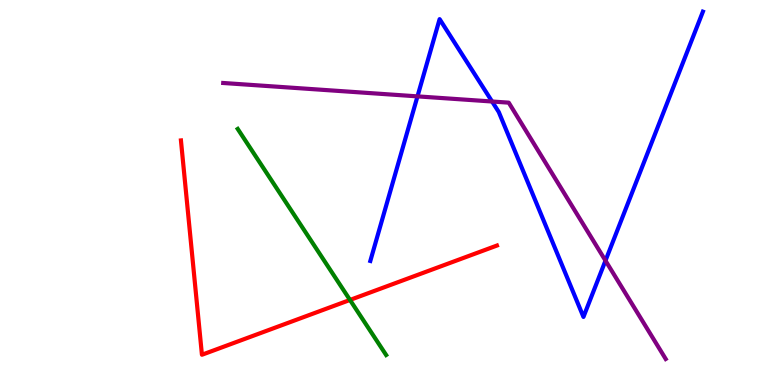[{'lines': ['blue', 'red'], 'intersections': []}, {'lines': ['green', 'red'], 'intersections': [{'x': 4.52, 'y': 2.21}]}, {'lines': ['purple', 'red'], 'intersections': []}, {'lines': ['blue', 'green'], 'intersections': []}, {'lines': ['blue', 'purple'], 'intersections': [{'x': 5.39, 'y': 7.5}, {'x': 6.35, 'y': 7.36}, {'x': 7.81, 'y': 3.23}]}, {'lines': ['green', 'purple'], 'intersections': []}]